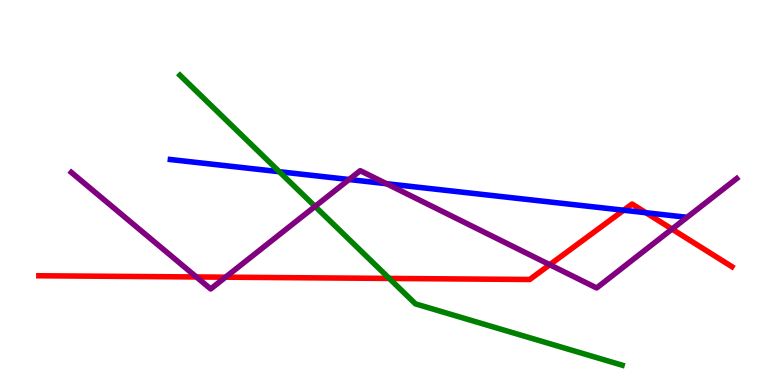[{'lines': ['blue', 'red'], 'intersections': [{'x': 8.05, 'y': 4.54}, {'x': 8.33, 'y': 4.47}]}, {'lines': ['green', 'red'], 'intersections': [{'x': 5.02, 'y': 2.77}]}, {'lines': ['purple', 'red'], 'intersections': [{'x': 2.53, 'y': 2.81}, {'x': 2.91, 'y': 2.8}, {'x': 7.09, 'y': 3.12}, {'x': 8.67, 'y': 4.05}]}, {'lines': ['blue', 'green'], 'intersections': [{'x': 3.6, 'y': 5.54}]}, {'lines': ['blue', 'purple'], 'intersections': [{'x': 4.5, 'y': 5.34}, {'x': 4.99, 'y': 5.23}]}, {'lines': ['green', 'purple'], 'intersections': [{'x': 4.07, 'y': 4.64}]}]